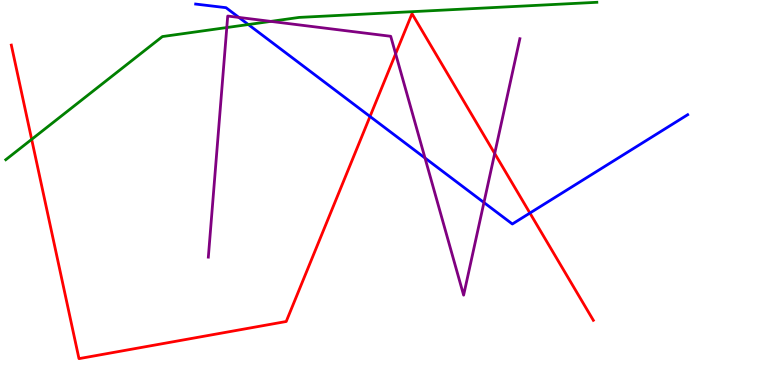[{'lines': ['blue', 'red'], 'intersections': [{'x': 4.77, 'y': 6.97}, {'x': 6.84, 'y': 4.47}]}, {'lines': ['green', 'red'], 'intersections': [{'x': 0.409, 'y': 6.38}]}, {'lines': ['purple', 'red'], 'intersections': [{'x': 5.1, 'y': 8.6}, {'x': 6.38, 'y': 6.01}]}, {'lines': ['blue', 'green'], 'intersections': [{'x': 3.2, 'y': 9.36}]}, {'lines': ['blue', 'purple'], 'intersections': [{'x': 3.08, 'y': 9.55}, {'x': 5.48, 'y': 5.9}, {'x': 6.24, 'y': 4.74}]}, {'lines': ['green', 'purple'], 'intersections': [{'x': 2.93, 'y': 9.28}, {'x': 3.49, 'y': 9.44}]}]